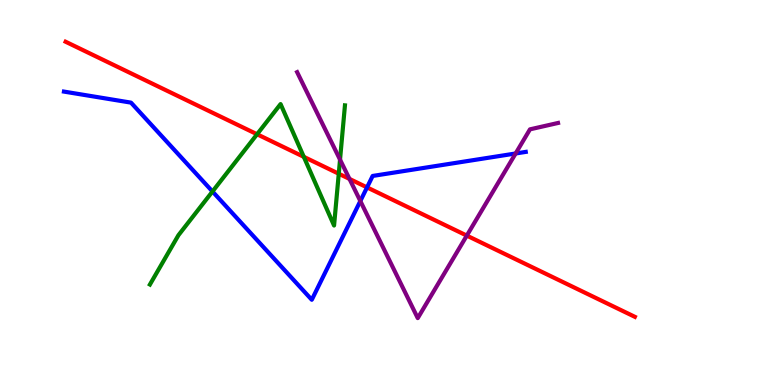[{'lines': ['blue', 'red'], 'intersections': [{'x': 4.74, 'y': 5.13}]}, {'lines': ['green', 'red'], 'intersections': [{'x': 3.32, 'y': 6.51}, {'x': 3.92, 'y': 5.93}, {'x': 4.37, 'y': 5.49}]}, {'lines': ['purple', 'red'], 'intersections': [{'x': 4.51, 'y': 5.35}, {'x': 6.02, 'y': 3.88}]}, {'lines': ['blue', 'green'], 'intersections': [{'x': 2.74, 'y': 5.03}]}, {'lines': ['blue', 'purple'], 'intersections': [{'x': 4.65, 'y': 4.78}, {'x': 6.65, 'y': 6.01}]}, {'lines': ['green', 'purple'], 'intersections': [{'x': 4.39, 'y': 5.85}]}]